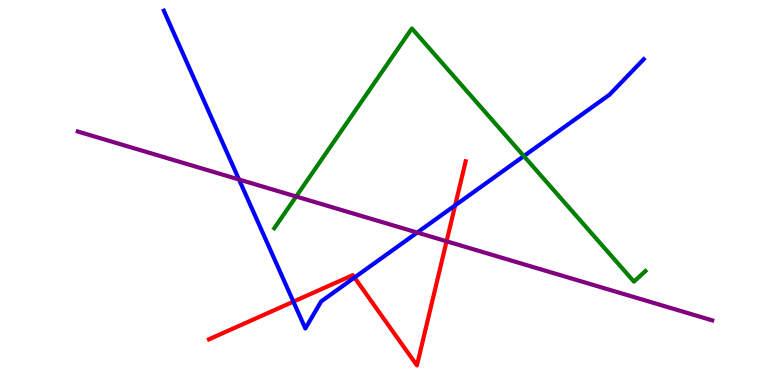[{'lines': ['blue', 'red'], 'intersections': [{'x': 3.79, 'y': 2.17}, {'x': 4.57, 'y': 2.79}, {'x': 5.87, 'y': 4.67}]}, {'lines': ['green', 'red'], 'intersections': []}, {'lines': ['purple', 'red'], 'intersections': [{'x': 5.76, 'y': 3.73}]}, {'lines': ['blue', 'green'], 'intersections': [{'x': 6.76, 'y': 5.95}]}, {'lines': ['blue', 'purple'], 'intersections': [{'x': 3.08, 'y': 5.34}, {'x': 5.38, 'y': 3.96}]}, {'lines': ['green', 'purple'], 'intersections': [{'x': 3.82, 'y': 4.9}]}]